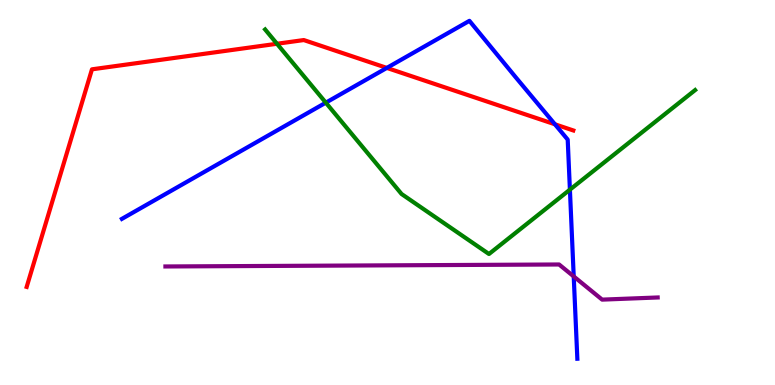[{'lines': ['blue', 'red'], 'intersections': [{'x': 4.99, 'y': 8.24}, {'x': 7.16, 'y': 6.77}]}, {'lines': ['green', 'red'], 'intersections': [{'x': 3.57, 'y': 8.86}]}, {'lines': ['purple', 'red'], 'intersections': []}, {'lines': ['blue', 'green'], 'intersections': [{'x': 4.2, 'y': 7.33}, {'x': 7.35, 'y': 5.07}]}, {'lines': ['blue', 'purple'], 'intersections': [{'x': 7.4, 'y': 2.82}]}, {'lines': ['green', 'purple'], 'intersections': []}]